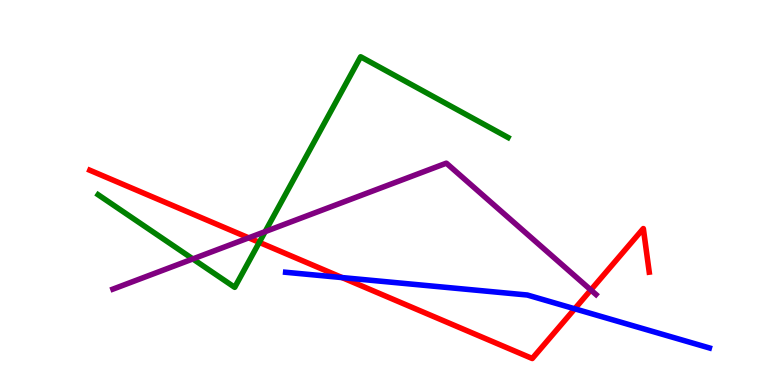[{'lines': ['blue', 'red'], 'intersections': [{'x': 4.41, 'y': 2.79}, {'x': 7.42, 'y': 1.98}]}, {'lines': ['green', 'red'], 'intersections': [{'x': 3.35, 'y': 3.71}]}, {'lines': ['purple', 'red'], 'intersections': [{'x': 3.21, 'y': 3.82}, {'x': 7.62, 'y': 2.47}]}, {'lines': ['blue', 'green'], 'intersections': []}, {'lines': ['blue', 'purple'], 'intersections': []}, {'lines': ['green', 'purple'], 'intersections': [{'x': 2.49, 'y': 3.27}, {'x': 3.42, 'y': 3.98}]}]